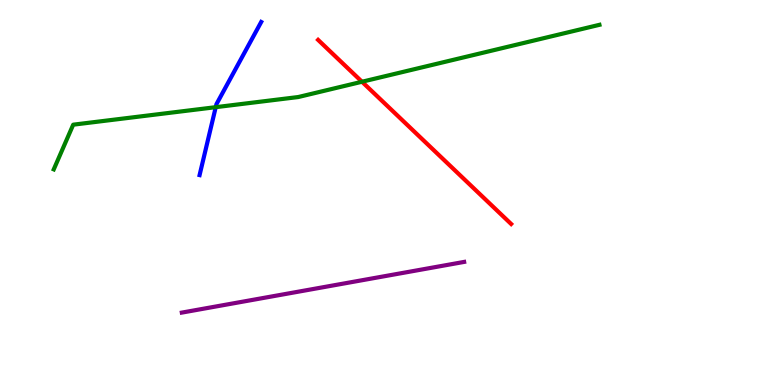[{'lines': ['blue', 'red'], 'intersections': []}, {'lines': ['green', 'red'], 'intersections': [{'x': 4.67, 'y': 7.88}]}, {'lines': ['purple', 'red'], 'intersections': []}, {'lines': ['blue', 'green'], 'intersections': [{'x': 2.78, 'y': 7.22}]}, {'lines': ['blue', 'purple'], 'intersections': []}, {'lines': ['green', 'purple'], 'intersections': []}]